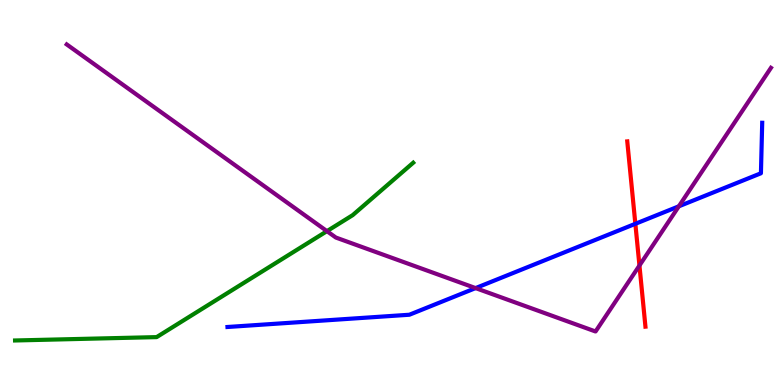[{'lines': ['blue', 'red'], 'intersections': [{'x': 8.2, 'y': 4.19}]}, {'lines': ['green', 'red'], 'intersections': []}, {'lines': ['purple', 'red'], 'intersections': [{'x': 8.25, 'y': 3.1}]}, {'lines': ['blue', 'green'], 'intersections': []}, {'lines': ['blue', 'purple'], 'intersections': [{'x': 6.14, 'y': 2.52}, {'x': 8.76, 'y': 4.64}]}, {'lines': ['green', 'purple'], 'intersections': [{'x': 4.22, 'y': 4.0}]}]